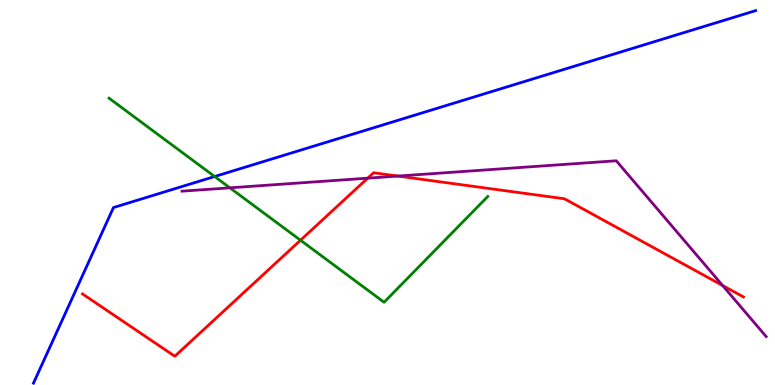[{'lines': ['blue', 'red'], 'intersections': []}, {'lines': ['green', 'red'], 'intersections': [{'x': 3.88, 'y': 3.76}]}, {'lines': ['purple', 'red'], 'intersections': [{'x': 4.74, 'y': 5.37}, {'x': 5.13, 'y': 5.43}, {'x': 9.32, 'y': 2.58}]}, {'lines': ['blue', 'green'], 'intersections': [{'x': 2.77, 'y': 5.41}]}, {'lines': ['blue', 'purple'], 'intersections': []}, {'lines': ['green', 'purple'], 'intersections': [{'x': 2.97, 'y': 5.12}]}]